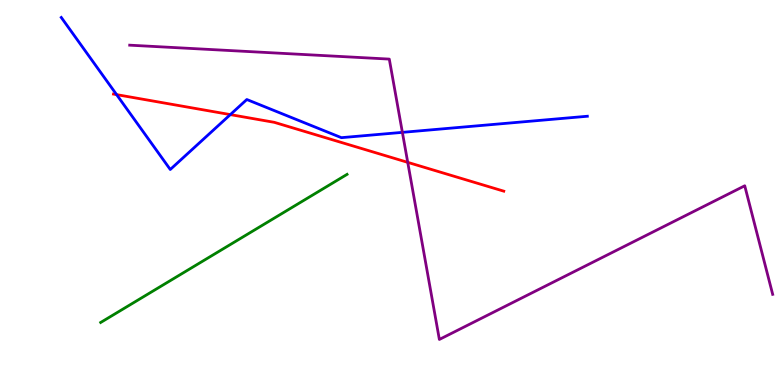[{'lines': ['blue', 'red'], 'intersections': [{'x': 1.5, 'y': 7.54}, {'x': 2.97, 'y': 7.02}]}, {'lines': ['green', 'red'], 'intersections': []}, {'lines': ['purple', 'red'], 'intersections': [{'x': 5.26, 'y': 5.78}]}, {'lines': ['blue', 'green'], 'intersections': []}, {'lines': ['blue', 'purple'], 'intersections': [{'x': 5.19, 'y': 6.56}]}, {'lines': ['green', 'purple'], 'intersections': []}]